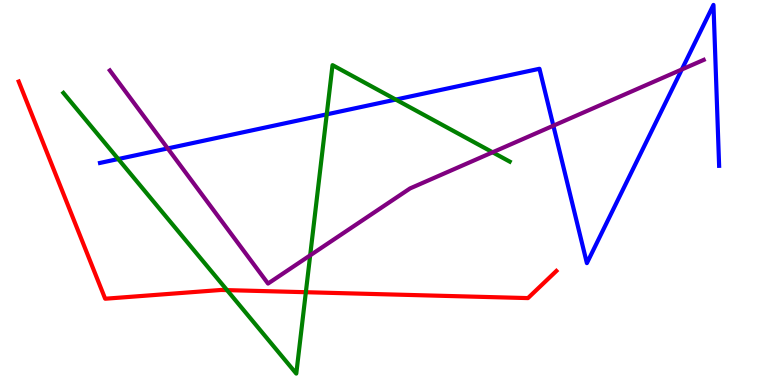[{'lines': ['blue', 'red'], 'intersections': []}, {'lines': ['green', 'red'], 'intersections': [{'x': 2.93, 'y': 2.46}, {'x': 3.95, 'y': 2.41}]}, {'lines': ['purple', 'red'], 'intersections': []}, {'lines': ['blue', 'green'], 'intersections': [{'x': 1.53, 'y': 5.87}, {'x': 4.22, 'y': 7.03}, {'x': 5.11, 'y': 7.41}]}, {'lines': ['blue', 'purple'], 'intersections': [{'x': 2.16, 'y': 6.14}, {'x': 7.14, 'y': 6.74}, {'x': 8.8, 'y': 8.2}]}, {'lines': ['green', 'purple'], 'intersections': [{'x': 4.0, 'y': 3.37}, {'x': 6.36, 'y': 6.04}]}]